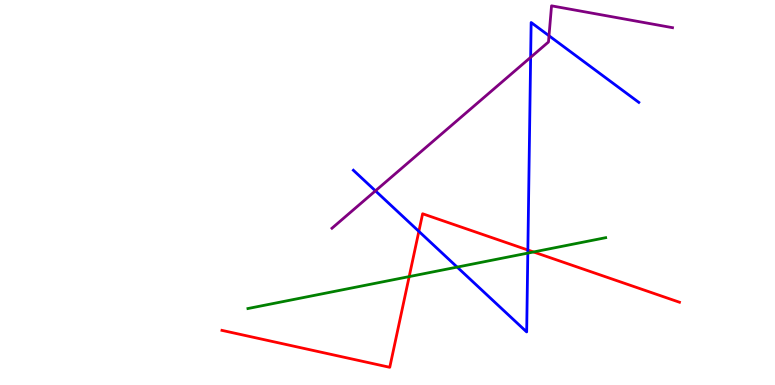[{'lines': ['blue', 'red'], 'intersections': [{'x': 5.4, 'y': 3.99}, {'x': 6.81, 'y': 3.51}]}, {'lines': ['green', 'red'], 'intersections': [{'x': 5.28, 'y': 2.82}, {'x': 6.88, 'y': 3.46}]}, {'lines': ['purple', 'red'], 'intersections': []}, {'lines': ['blue', 'green'], 'intersections': [{'x': 5.9, 'y': 3.06}, {'x': 6.81, 'y': 3.43}]}, {'lines': ['blue', 'purple'], 'intersections': [{'x': 4.84, 'y': 5.04}, {'x': 6.85, 'y': 8.51}, {'x': 7.08, 'y': 9.07}]}, {'lines': ['green', 'purple'], 'intersections': []}]